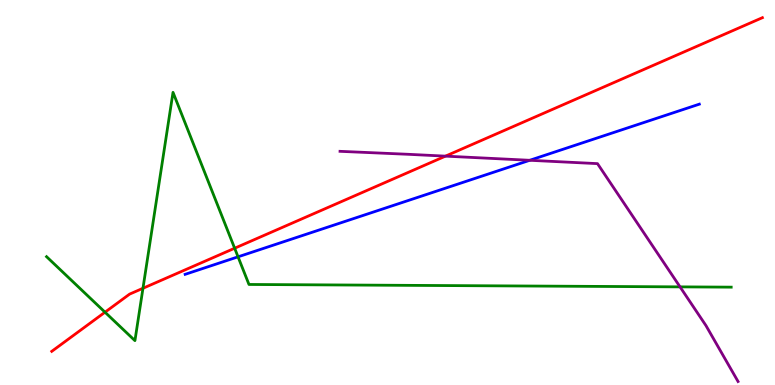[{'lines': ['blue', 'red'], 'intersections': []}, {'lines': ['green', 'red'], 'intersections': [{'x': 1.35, 'y': 1.89}, {'x': 1.84, 'y': 2.51}, {'x': 3.03, 'y': 3.55}]}, {'lines': ['purple', 'red'], 'intersections': [{'x': 5.75, 'y': 5.94}]}, {'lines': ['blue', 'green'], 'intersections': [{'x': 3.07, 'y': 3.33}]}, {'lines': ['blue', 'purple'], 'intersections': [{'x': 6.84, 'y': 5.84}]}, {'lines': ['green', 'purple'], 'intersections': [{'x': 8.77, 'y': 2.55}]}]